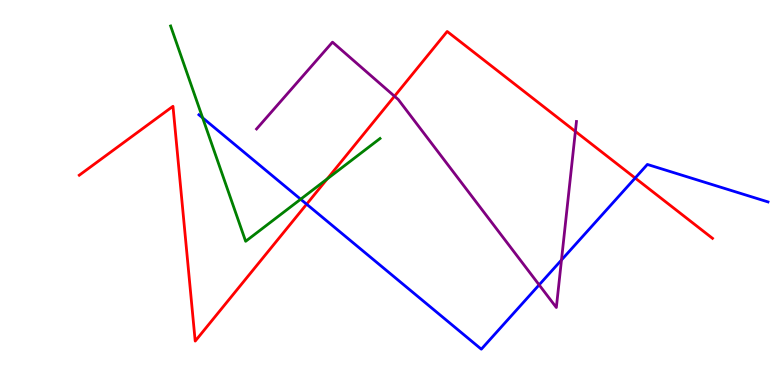[{'lines': ['blue', 'red'], 'intersections': [{'x': 3.96, 'y': 4.7}, {'x': 8.2, 'y': 5.38}]}, {'lines': ['green', 'red'], 'intersections': [{'x': 4.22, 'y': 5.35}]}, {'lines': ['purple', 'red'], 'intersections': [{'x': 5.09, 'y': 7.5}, {'x': 7.42, 'y': 6.59}]}, {'lines': ['blue', 'green'], 'intersections': [{'x': 2.61, 'y': 6.94}, {'x': 3.88, 'y': 4.83}]}, {'lines': ['blue', 'purple'], 'intersections': [{'x': 6.96, 'y': 2.6}, {'x': 7.24, 'y': 3.25}]}, {'lines': ['green', 'purple'], 'intersections': []}]